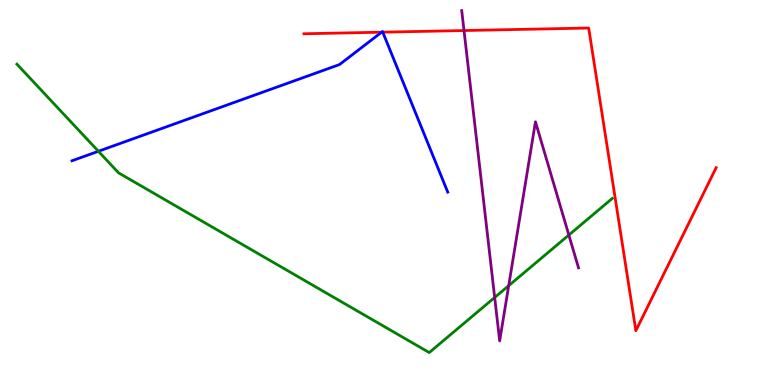[{'lines': ['blue', 'red'], 'intersections': [{'x': 4.92, 'y': 9.16}, {'x': 4.94, 'y': 9.16}]}, {'lines': ['green', 'red'], 'intersections': []}, {'lines': ['purple', 'red'], 'intersections': [{'x': 5.99, 'y': 9.21}]}, {'lines': ['blue', 'green'], 'intersections': [{'x': 1.27, 'y': 6.07}]}, {'lines': ['blue', 'purple'], 'intersections': []}, {'lines': ['green', 'purple'], 'intersections': [{'x': 6.38, 'y': 2.27}, {'x': 6.56, 'y': 2.58}, {'x': 7.34, 'y': 3.9}]}]